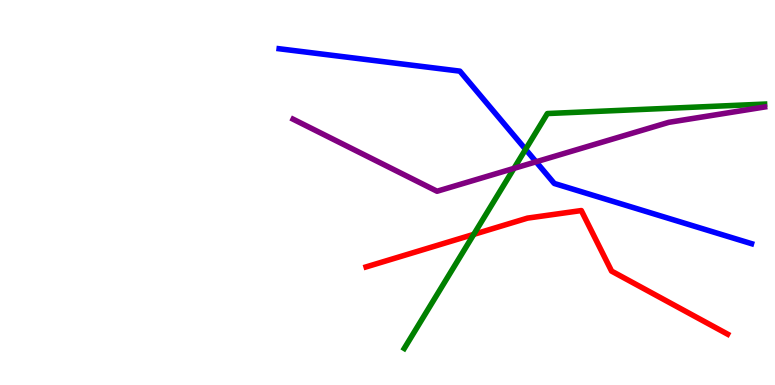[{'lines': ['blue', 'red'], 'intersections': []}, {'lines': ['green', 'red'], 'intersections': [{'x': 6.11, 'y': 3.91}]}, {'lines': ['purple', 'red'], 'intersections': []}, {'lines': ['blue', 'green'], 'intersections': [{'x': 6.78, 'y': 6.12}]}, {'lines': ['blue', 'purple'], 'intersections': [{'x': 6.92, 'y': 5.8}]}, {'lines': ['green', 'purple'], 'intersections': [{'x': 6.63, 'y': 5.63}]}]